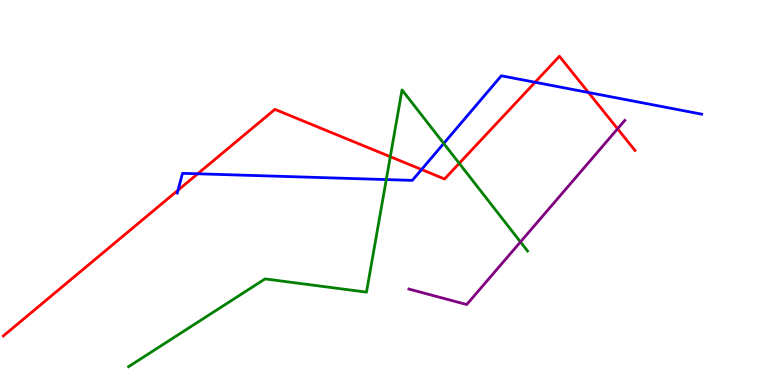[{'lines': ['blue', 'red'], 'intersections': [{'x': 2.3, 'y': 5.06}, {'x': 2.55, 'y': 5.49}, {'x': 5.44, 'y': 5.6}, {'x': 6.9, 'y': 7.86}, {'x': 7.59, 'y': 7.6}]}, {'lines': ['green', 'red'], 'intersections': [{'x': 5.04, 'y': 5.93}, {'x': 5.93, 'y': 5.76}]}, {'lines': ['purple', 'red'], 'intersections': [{'x': 7.97, 'y': 6.65}]}, {'lines': ['blue', 'green'], 'intersections': [{'x': 4.98, 'y': 5.34}, {'x': 5.73, 'y': 6.27}]}, {'lines': ['blue', 'purple'], 'intersections': []}, {'lines': ['green', 'purple'], 'intersections': [{'x': 6.72, 'y': 3.72}]}]